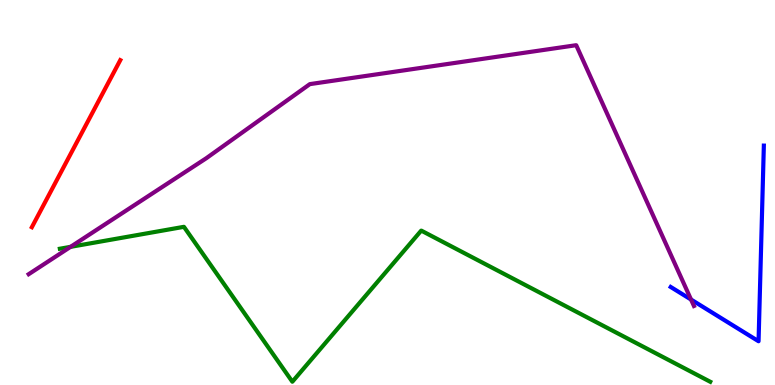[{'lines': ['blue', 'red'], 'intersections': []}, {'lines': ['green', 'red'], 'intersections': []}, {'lines': ['purple', 'red'], 'intersections': []}, {'lines': ['blue', 'green'], 'intersections': []}, {'lines': ['blue', 'purple'], 'intersections': [{'x': 8.92, 'y': 2.22}]}, {'lines': ['green', 'purple'], 'intersections': [{'x': 0.911, 'y': 3.59}]}]